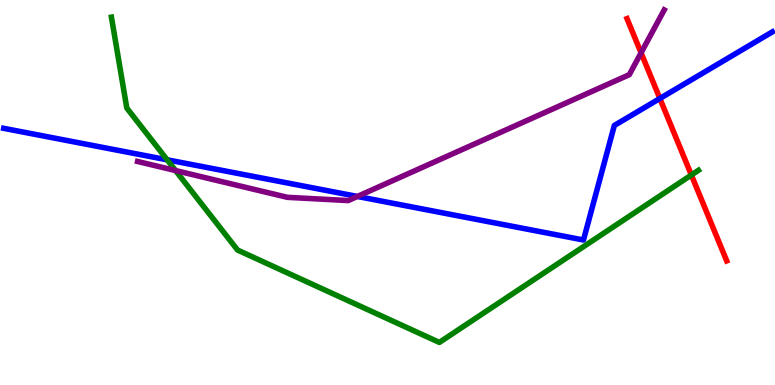[{'lines': ['blue', 'red'], 'intersections': [{'x': 8.51, 'y': 7.44}]}, {'lines': ['green', 'red'], 'intersections': [{'x': 8.92, 'y': 5.45}]}, {'lines': ['purple', 'red'], 'intersections': [{'x': 8.27, 'y': 8.63}]}, {'lines': ['blue', 'green'], 'intersections': [{'x': 2.16, 'y': 5.85}]}, {'lines': ['blue', 'purple'], 'intersections': [{'x': 4.61, 'y': 4.9}]}, {'lines': ['green', 'purple'], 'intersections': [{'x': 2.27, 'y': 5.57}]}]